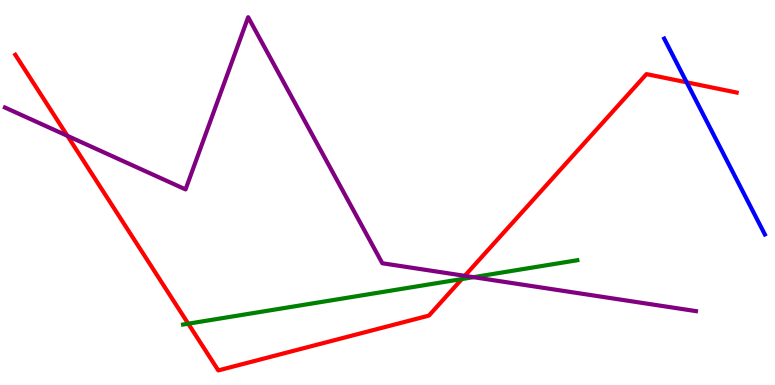[{'lines': ['blue', 'red'], 'intersections': [{'x': 8.86, 'y': 7.86}]}, {'lines': ['green', 'red'], 'intersections': [{'x': 2.43, 'y': 1.59}, {'x': 5.96, 'y': 2.75}]}, {'lines': ['purple', 'red'], 'intersections': [{'x': 0.87, 'y': 6.47}, {'x': 6.0, 'y': 2.84}]}, {'lines': ['blue', 'green'], 'intersections': []}, {'lines': ['blue', 'purple'], 'intersections': []}, {'lines': ['green', 'purple'], 'intersections': [{'x': 6.11, 'y': 2.8}]}]